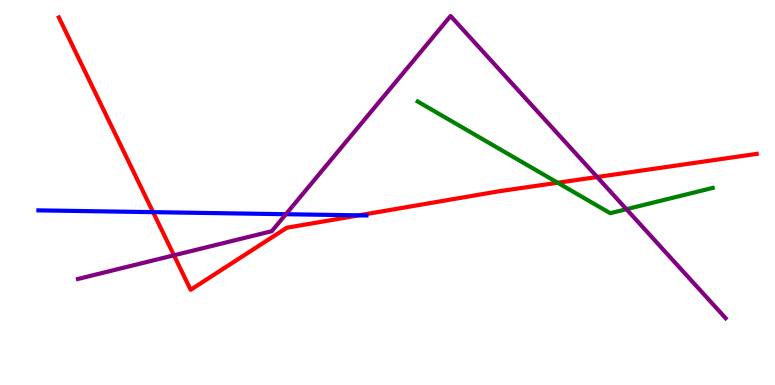[{'lines': ['blue', 'red'], 'intersections': [{'x': 1.98, 'y': 4.49}, {'x': 4.63, 'y': 4.41}]}, {'lines': ['green', 'red'], 'intersections': [{'x': 7.2, 'y': 5.25}]}, {'lines': ['purple', 'red'], 'intersections': [{'x': 2.24, 'y': 3.37}, {'x': 7.71, 'y': 5.4}]}, {'lines': ['blue', 'green'], 'intersections': []}, {'lines': ['blue', 'purple'], 'intersections': [{'x': 3.69, 'y': 4.44}]}, {'lines': ['green', 'purple'], 'intersections': [{'x': 8.08, 'y': 4.57}]}]